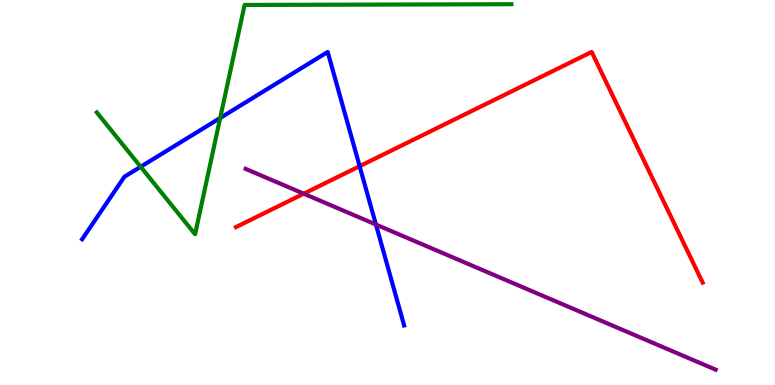[{'lines': ['blue', 'red'], 'intersections': [{'x': 4.64, 'y': 5.68}]}, {'lines': ['green', 'red'], 'intersections': []}, {'lines': ['purple', 'red'], 'intersections': [{'x': 3.92, 'y': 4.97}]}, {'lines': ['blue', 'green'], 'intersections': [{'x': 1.81, 'y': 5.67}, {'x': 2.84, 'y': 6.94}]}, {'lines': ['blue', 'purple'], 'intersections': [{'x': 4.85, 'y': 4.17}]}, {'lines': ['green', 'purple'], 'intersections': []}]